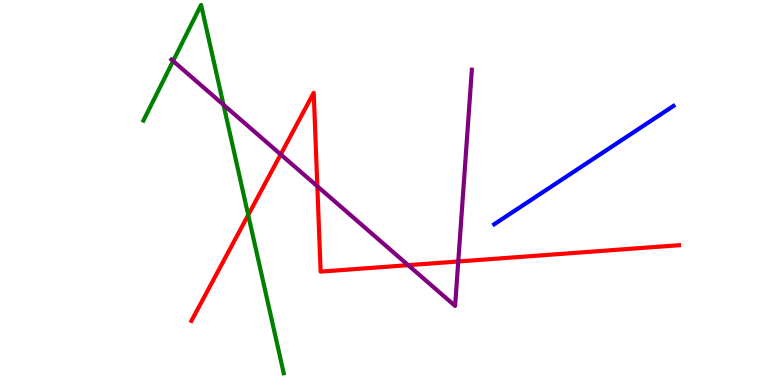[{'lines': ['blue', 'red'], 'intersections': []}, {'lines': ['green', 'red'], 'intersections': [{'x': 3.2, 'y': 4.42}]}, {'lines': ['purple', 'red'], 'intersections': [{'x': 3.62, 'y': 5.99}, {'x': 4.09, 'y': 5.16}, {'x': 5.27, 'y': 3.11}, {'x': 5.91, 'y': 3.21}]}, {'lines': ['blue', 'green'], 'intersections': []}, {'lines': ['blue', 'purple'], 'intersections': []}, {'lines': ['green', 'purple'], 'intersections': [{'x': 2.23, 'y': 8.42}, {'x': 2.88, 'y': 7.28}]}]